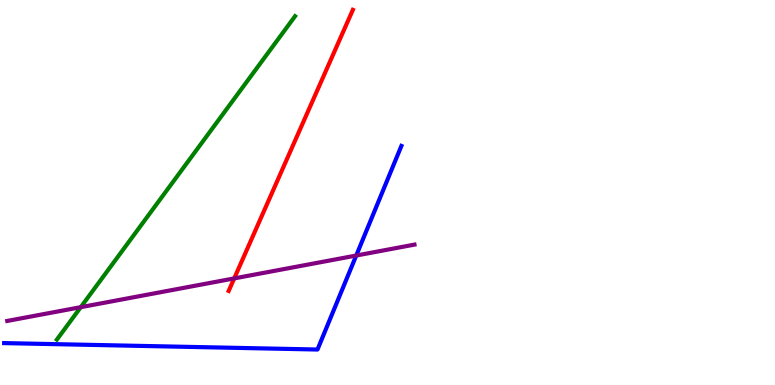[{'lines': ['blue', 'red'], 'intersections': []}, {'lines': ['green', 'red'], 'intersections': []}, {'lines': ['purple', 'red'], 'intersections': [{'x': 3.02, 'y': 2.77}]}, {'lines': ['blue', 'green'], 'intersections': []}, {'lines': ['blue', 'purple'], 'intersections': [{'x': 4.6, 'y': 3.36}]}, {'lines': ['green', 'purple'], 'intersections': [{'x': 1.04, 'y': 2.02}]}]